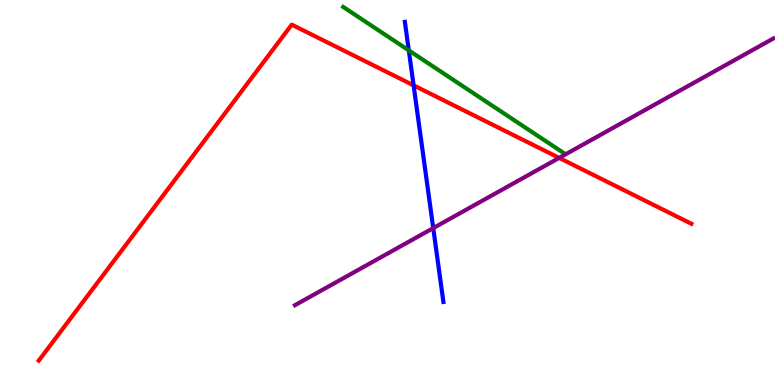[{'lines': ['blue', 'red'], 'intersections': [{'x': 5.34, 'y': 7.78}]}, {'lines': ['green', 'red'], 'intersections': []}, {'lines': ['purple', 'red'], 'intersections': [{'x': 7.22, 'y': 5.9}]}, {'lines': ['blue', 'green'], 'intersections': [{'x': 5.27, 'y': 8.69}]}, {'lines': ['blue', 'purple'], 'intersections': [{'x': 5.59, 'y': 4.08}]}, {'lines': ['green', 'purple'], 'intersections': []}]